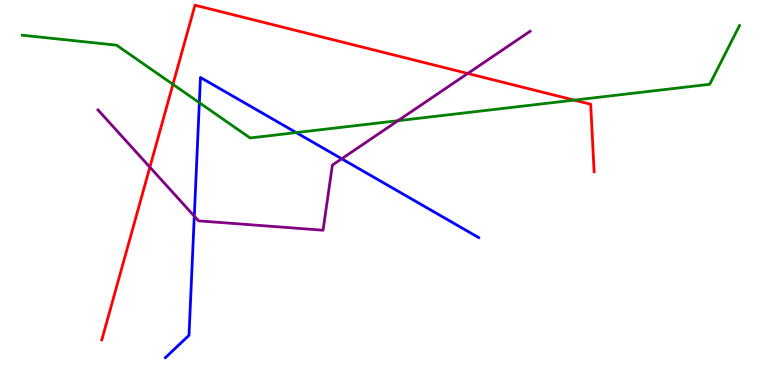[{'lines': ['blue', 'red'], 'intersections': []}, {'lines': ['green', 'red'], 'intersections': [{'x': 2.23, 'y': 7.81}, {'x': 7.41, 'y': 7.4}]}, {'lines': ['purple', 'red'], 'intersections': [{'x': 1.93, 'y': 5.66}, {'x': 6.04, 'y': 8.09}]}, {'lines': ['blue', 'green'], 'intersections': [{'x': 2.57, 'y': 7.33}, {'x': 3.82, 'y': 6.56}]}, {'lines': ['blue', 'purple'], 'intersections': [{'x': 2.51, 'y': 4.39}, {'x': 4.41, 'y': 5.88}]}, {'lines': ['green', 'purple'], 'intersections': [{'x': 5.14, 'y': 6.86}]}]